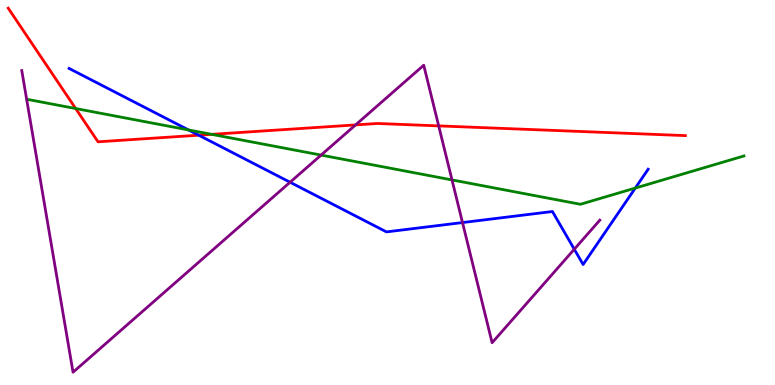[{'lines': ['blue', 'red'], 'intersections': [{'x': 2.56, 'y': 6.49}]}, {'lines': ['green', 'red'], 'intersections': [{'x': 0.976, 'y': 7.18}, {'x': 2.73, 'y': 6.51}]}, {'lines': ['purple', 'red'], 'intersections': [{'x': 4.59, 'y': 6.76}, {'x': 5.66, 'y': 6.73}]}, {'lines': ['blue', 'green'], 'intersections': [{'x': 2.43, 'y': 6.62}, {'x': 8.2, 'y': 5.12}]}, {'lines': ['blue', 'purple'], 'intersections': [{'x': 3.74, 'y': 5.27}, {'x': 5.97, 'y': 4.22}, {'x': 7.41, 'y': 3.53}]}, {'lines': ['green', 'purple'], 'intersections': [{'x': 4.14, 'y': 5.97}, {'x': 5.83, 'y': 5.33}]}]